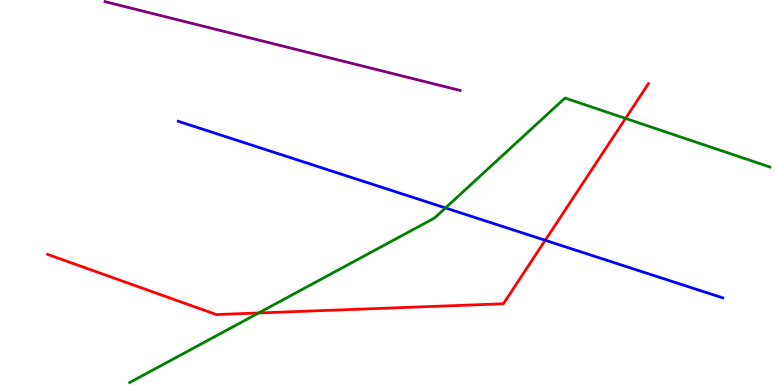[{'lines': ['blue', 'red'], 'intersections': [{'x': 7.04, 'y': 3.76}]}, {'lines': ['green', 'red'], 'intersections': [{'x': 3.34, 'y': 1.87}, {'x': 8.07, 'y': 6.92}]}, {'lines': ['purple', 'red'], 'intersections': []}, {'lines': ['blue', 'green'], 'intersections': [{'x': 5.75, 'y': 4.6}]}, {'lines': ['blue', 'purple'], 'intersections': []}, {'lines': ['green', 'purple'], 'intersections': []}]